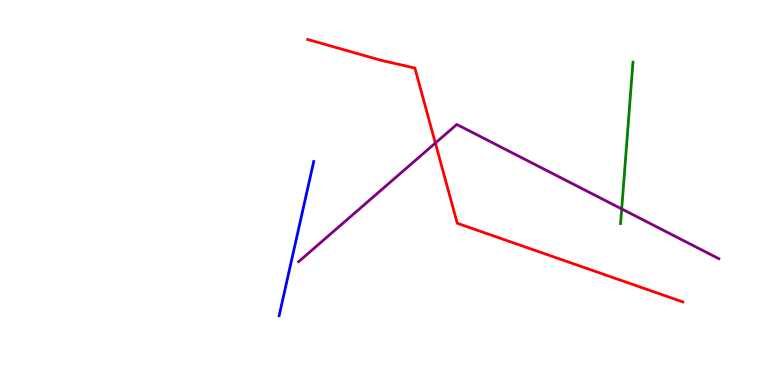[{'lines': ['blue', 'red'], 'intersections': []}, {'lines': ['green', 'red'], 'intersections': []}, {'lines': ['purple', 'red'], 'intersections': [{'x': 5.62, 'y': 6.28}]}, {'lines': ['blue', 'green'], 'intersections': []}, {'lines': ['blue', 'purple'], 'intersections': []}, {'lines': ['green', 'purple'], 'intersections': [{'x': 8.02, 'y': 4.57}]}]